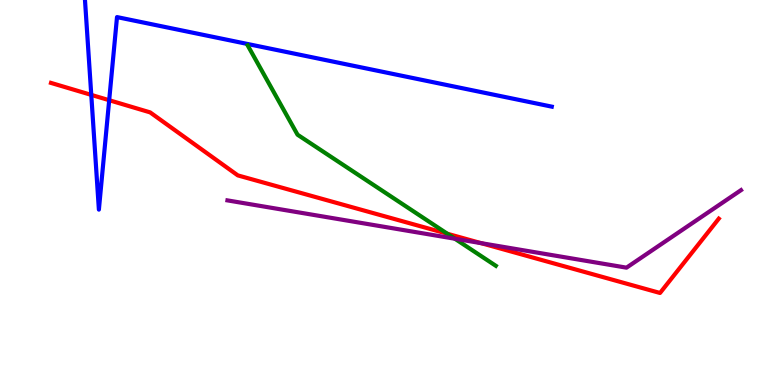[{'lines': ['blue', 'red'], 'intersections': [{'x': 1.18, 'y': 7.54}, {'x': 1.41, 'y': 7.4}]}, {'lines': ['green', 'red'], 'intersections': [{'x': 5.77, 'y': 3.93}]}, {'lines': ['purple', 'red'], 'intersections': [{'x': 6.21, 'y': 3.68}]}, {'lines': ['blue', 'green'], 'intersections': []}, {'lines': ['blue', 'purple'], 'intersections': []}, {'lines': ['green', 'purple'], 'intersections': [{'x': 5.87, 'y': 3.8}]}]